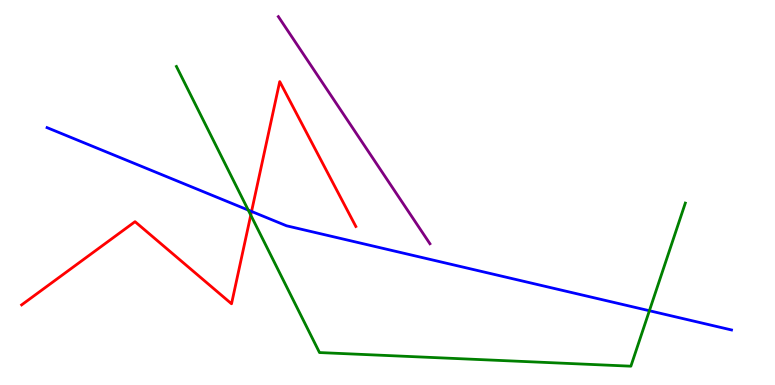[{'lines': ['blue', 'red'], 'intersections': [{'x': 3.25, 'y': 4.51}]}, {'lines': ['green', 'red'], 'intersections': [{'x': 3.24, 'y': 4.41}]}, {'lines': ['purple', 'red'], 'intersections': []}, {'lines': ['blue', 'green'], 'intersections': [{'x': 3.2, 'y': 4.54}, {'x': 8.38, 'y': 1.93}]}, {'lines': ['blue', 'purple'], 'intersections': []}, {'lines': ['green', 'purple'], 'intersections': []}]